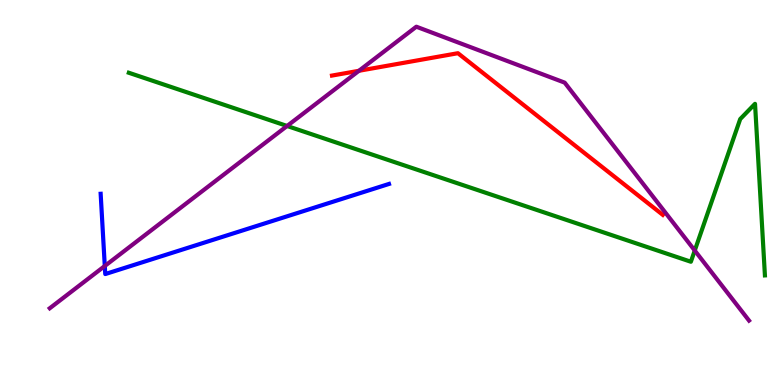[{'lines': ['blue', 'red'], 'intersections': []}, {'lines': ['green', 'red'], 'intersections': []}, {'lines': ['purple', 'red'], 'intersections': [{'x': 4.63, 'y': 8.16}]}, {'lines': ['blue', 'green'], 'intersections': []}, {'lines': ['blue', 'purple'], 'intersections': [{'x': 1.35, 'y': 3.09}]}, {'lines': ['green', 'purple'], 'intersections': [{'x': 3.7, 'y': 6.73}, {'x': 8.96, 'y': 3.49}]}]